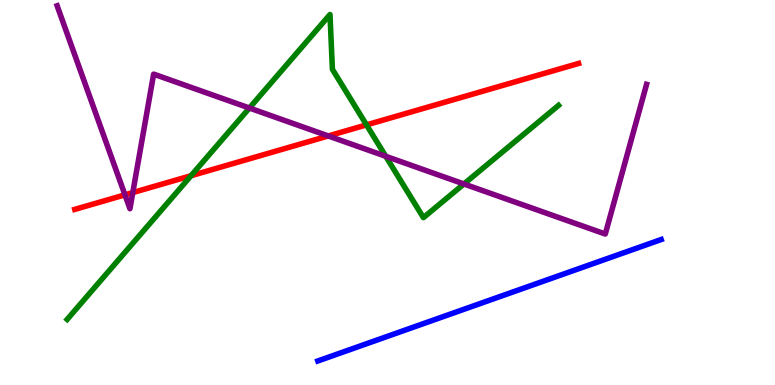[{'lines': ['blue', 'red'], 'intersections': []}, {'lines': ['green', 'red'], 'intersections': [{'x': 2.46, 'y': 5.44}, {'x': 4.73, 'y': 6.76}]}, {'lines': ['purple', 'red'], 'intersections': [{'x': 1.61, 'y': 4.94}, {'x': 1.71, 'y': 5.0}, {'x': 4.24, 'y': 6.47}]}, {'lines': ['blue', 'green'], 'intersections': []}, {'lines': ['blue', 'purple'], 'intersections': []}, {'lines': ['green', 'purple'], 'intersections': [{'x': 3.22, 'y': 7.19}, {'x': 4.98, 'y': 5.94}, {'x': 5.99, 'y': 5.22}]}]